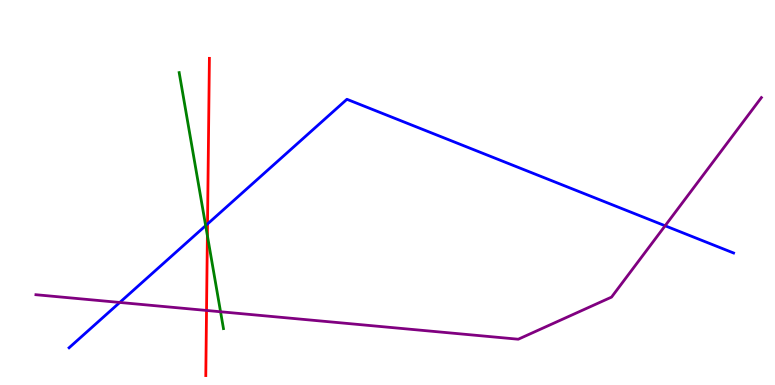[{'lines': ['blue', 'red'], 'intersections': [{'x': 2.68, 'y': 4.18}]}, {'lines': ['green', 'red'], 'intersections': [{'x': 2.68, 'y': 3.88}]}, {'lines': ['purple', 'red'], 'intersections': [{'x': 2.66, 'y': 1.94}]}, {'lines': ['blue', 'green'], 'intersections': [{'x': 2.65, 'y': 4.14}]}, {'lines': ['blue', 'purple'], 'intersections': [{'x': 1.55, 'y': 2.14}, {'x': 8.58, 'y': 4.14}]}, {'lines': ['green', 'purple'], 'intersections': [{'x': 2.85, 'y': 1.9}]}]